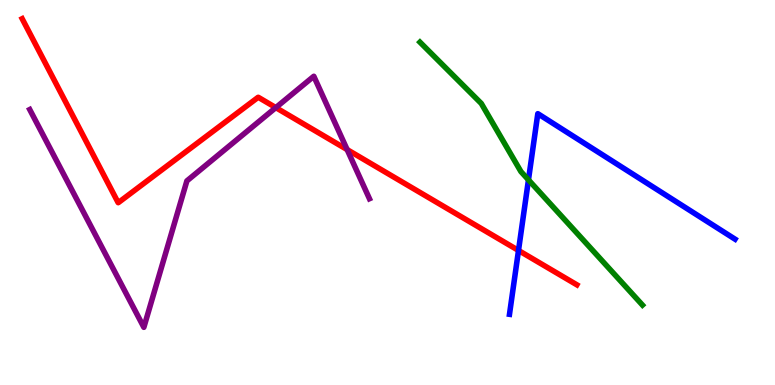[{'lines': ['blue', 'red'], 'intersections': [{'x': 6.69, 'y': 3.49}]}, {'lines': ['green', 'red'], 'intersections': []}, {'lines': ['purple', 'red'], 'intersections': [{'x': 3.56, 'y': 7.2}, {'x': 4.48, 'y': 6.11}]}, {'lines': ['blue', 'green'], 'intersections': [{'x': 6.82, 'y': 5.33}]}, {'lines': ['blue', 'purple'], 'intersections': []}, {'lines': ['green', 'purple'], 'intersections': []}]